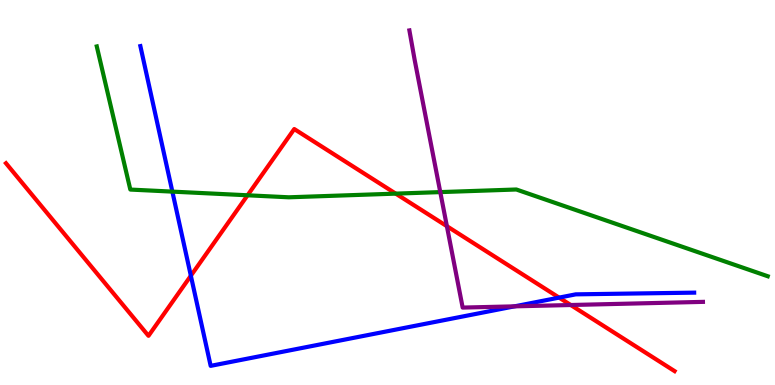[{'lines': ['blue', 'red'], 'intersections': [{'x': 2.46, 'y': 2.84}, {'x': 7.21, 'y': 2.27}]}, {'lines': ['green', 'red'], 'intersections': [{'x': 3.19, 'y': 4.93}, {'x': 5.11, 'y': 4.97}]}, {'lines': ['purple', 'red'], 'intersections': [{'x': 5.77, 'y': 4.13}, {'x': 7.36, 'y': 2.08}]}, {'lines': ['blue', 'green'], 'intersections': [{'x': 2.22, 'y': 5.02}]}, {'lines': ['blue', 'purple'], 'intersections': [{'x': 6.64, 'y': 2.04}]}, {'lines': ['green', 'purple'], 'intersections': [{'x': 5.68, 'y': 5.01}]}]